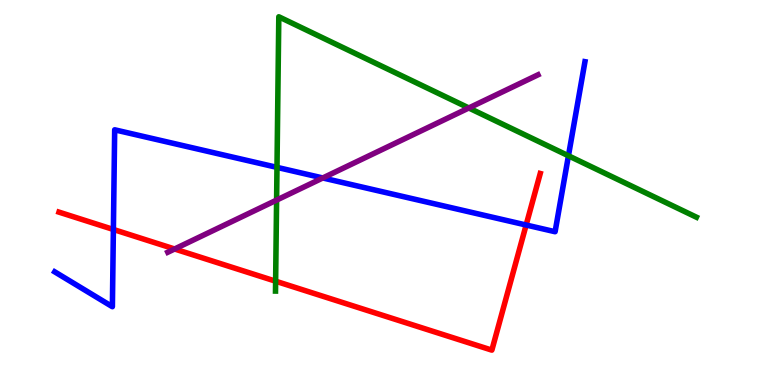[{'lines': ['blue', 'red'], 'intersections': [{'x': 1.46, 'y': 4.04}, {'x': 6.79, 'y': 4.16}]}, {'lines': ['green', 'red'], 'intersections': [{'x': 3.56, 'y': 2.7}]}, {'lines': ['purple', 'red'], 'intersections': [{'x': 2.25, 'y': 3.53}]}, {'lines': ['blue', 'green'], 'intersections': [{'x': 3.57, 'y': 5.65}, {'x': 7.33, 'y': 5.95}]}, {'lines': ['blue', 'purple'], 'intersections': [{'x': 4.16, 'y': 5.38}]}, {'lines': ['green', 'purple'], 'intersections': [{'x': 3.57, 'y': 4.8}, {'x': 6.05, 'y': 7.2}]}]